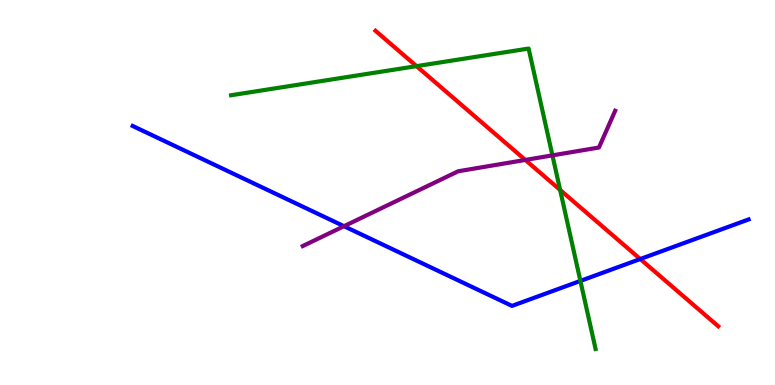[{'lines': ['blue', 'red'], 'intersections': [{'x': 8.26, 'y': 3.27}]}, {'lines': ['green', 'red'], 'intersections': [{'x': 5.37, 'y': 8.28}, {'x': 7.23, 'y': 5.07}]}, {'lines': ['purple', 'red'], 'intersections': [{'x': 6.78, 'y': 5.85}]}, {'lines': ['blue', 'green'], 'intersections': [{'x': 7.49, 'y': 2.7}]}, {'lines': ['blue', 'purple'], 'intersections': [{'x': 4.44, 'y': 4.12}]}, {'lines': ['green', 'purple'], 'intersections': [{'x': 7.13, 'y': 5.96}]}]